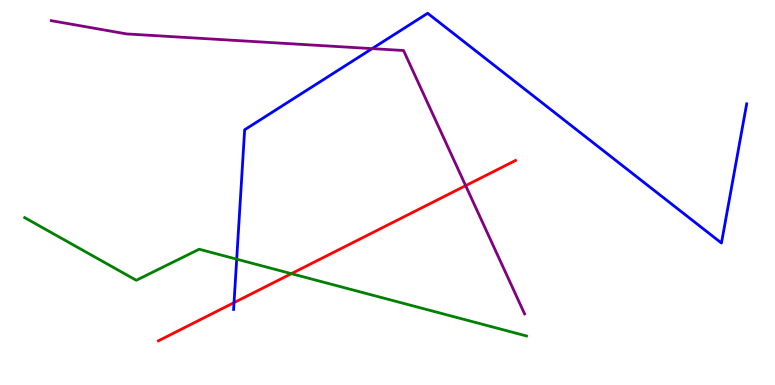[{'lines': ['blue', 'red'], 'intersections': [{'x': 3.02, 'y': 2.14}]}, {'lines': ['green', 'red'], 'intersections': [{'x': 3.76, 'y': 2.89}]}, {'lines': ['purple', 'red'], 'intersections': [{'x': 6.01, 'y': 5.18}]}, {'lines': ['blue', 'green'], 'intersections': [{'x': 3.05, 'y': 3.27}]}, {'lines': ['blue', 'purple'], 'intersections': [{'x': 4.8, 'y': 8.74}]}, {'lines': ['green', 'purple'], 'intersections': []}]